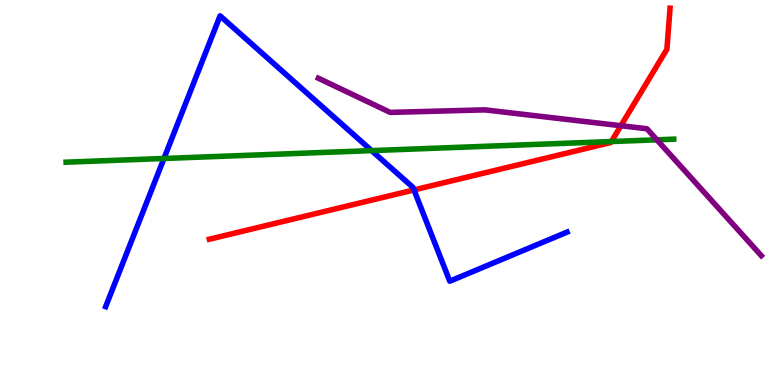[{'lines': ['blue', 'red'], 'intersections': [{'x': 5.34, 'y': 5.07}]}, {'lines': ['green', 'red'], 'intersections': [{'x': 7.89, 'y': 6.32}]}, {'lines': ['purple', 'red'], 'intersections': [{'x': 8.01, 'y': 6.73}]}, {'lines': ['blue', 'green'], 'intersections': [{'x': 2.12, 'y': 5.88}, {'x': 4.79, 'y': 6.09}]}, {'lines': ['blue', 'purple'], 'intersections': []}, {'lines': ['green', 'purple'], 'intersections': [{'x': 8.48, 'y': 6.37}]}]